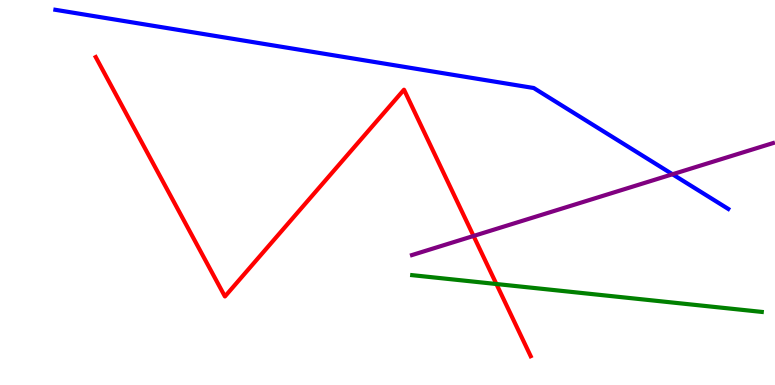[{'lines': ['blue', 'red'], 'intersections': []}, {'lines': ['green', 'red'], 'intersections': [{'x': 6.4, 'y': 2.62}]}, {'lines': ['purple', 'red'], 'intersections': [{'x': 6.11, 'y': 3.87}]}, {'lines': ['blue', 'green'], 'intersections': []}, {'lines': ['blue', 'purple'], 'intersections': [{'x': 8.68, 'y': 5.47}]}, {'lines': ['green', 'purple'], 'intersections': []}]